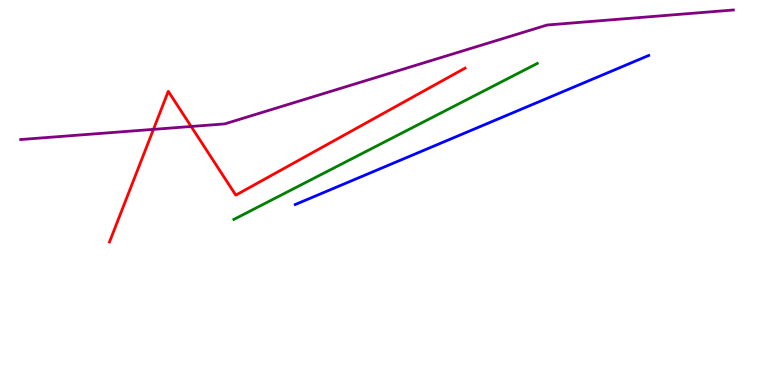[{'lines': ['blue', 'red'], 'intersections': []}, {'lines': ['green', 'red'], 'intersections': []}, {'lines': ['purple', 'red'], 'intersections': [{'x': 1.98, 'y': 6.64}, {'x': 2.47, 'y': 6.71}]}, {'lines': ['blue', 'green'], 'intersections': []}, {'lines': ['blue', 'purple'], 'intersections': []}, {'lines': ['green', 'purple'], 'intersections': []}]